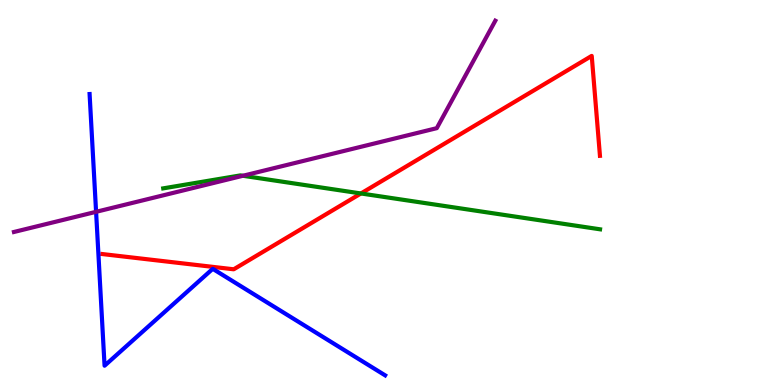[{'lines': ['blue', 'red'], 'intersections': []}, {'lines': ['green', 'red'], 'intersections': [{'x': 4.66, 'y': 4.98}]}, {'lines': ['purple', 'red'], 'intersections': []}, {'lines': ['blue', 'green'], 'intersections': []}, {'lines': ['blue', 'purple'], 'intersections': [{'x': 1.24, 'y': 4.5}]}, {'lines': ['green', 'purple'], 'intersections': [{'x': 3.13, 'y': 5.43}]}]